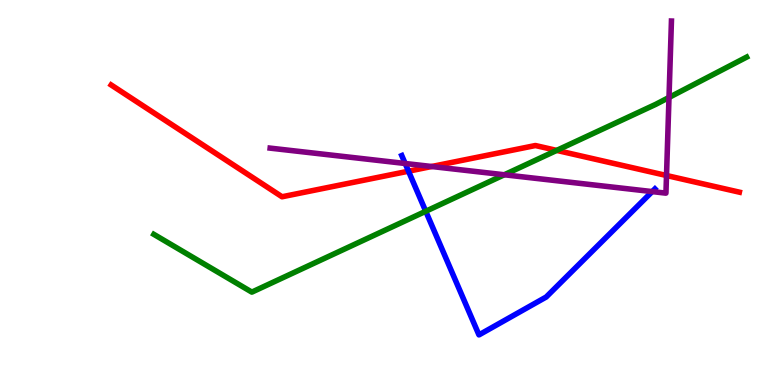[{'lines': ['blue', 'red'], 'intersections': [{'x': 5.27, 'y': 5.55}]}, {'lines': ['green', 'red'], 'intersections': [{'x': 7.18, 'y': 6.09}]}, {'lines': ['purple', 'red'], 'intersections': [{'x': 5.57, 'y': 5.68}, {'x': 8.6, 'y': 5.44}]}, {'lines': ['blue', 'green'], 'intersections': [{'x': 5.49, 'y': 4.51}]}, {'lines': ['blue', 'purple'], 'intersections': [{'x': 5.23, 'y': 5.75}, {'x': 8.42, 'y': 5.02}]}, {'lines': ['green', 'purple'], 'intersections': [{'x': 6.51, 'y': 5.46}, {'x': 8.63, 'y': 7.47}]}]